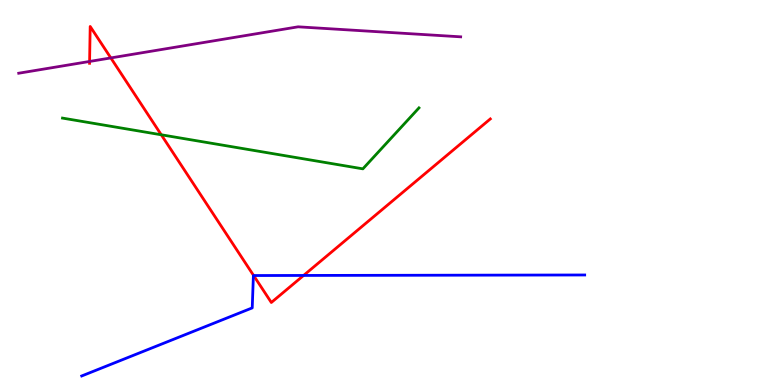[{'lines': ['blue', 'red'], 'intersections': [{'x': 3.27, 'y': 2.84}, {'x': 3.92, 'y': 2.85}]}, {'lines': ['green', 'red'], 'intersections': [{'x': 2.08, 'y': 6.5}]}, {'lines': ['purple', 'red'], 'intersections': [{'x': 1.16, 'y': 8.4}, {'x': 1.43, 'y': 8.5}]}, {'lines': ['blue', 'green'], 'intersections': []}, {'lines': ['blue', 'purple'], 'intersections': []}, {'lines': ['green', 'purple'], 'intersections': []}]